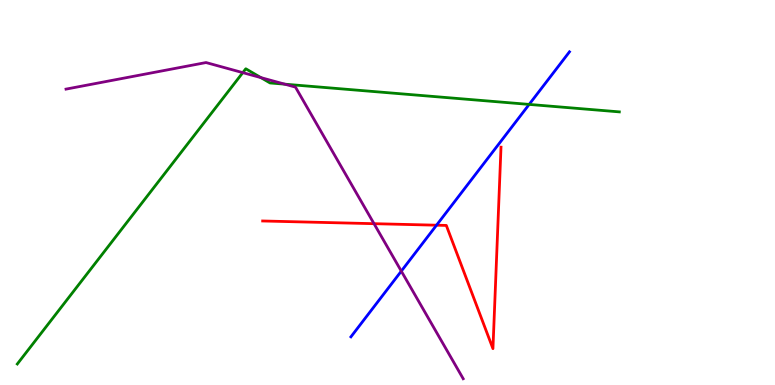[{'lines': ['blue', 'red'], 'intersections': [{'x': 5.63, 'y': 4.15}]}, {'lines': ['green', 'red'], 'intersections': []}, {'lines': ['purple', 'red'], 'intersections': [{'x': 4.83, 'y': 4.19}]}, {'lines': ['blue', 'green'], 'intersections': [{'x': 6.83, 'y': 7.29}]}, {'lines': ['blue', 'purple'], 'intersections': [{'x': 5.18, 'y': 2.96}]}, {'lines': ['green', 'purple'], 'intersections': [{'x': 3.13, 'y': 8.11}, {'x': 3.37, 'y': 7.98}, {'x': 3.68, 'y': 7.81}]}]